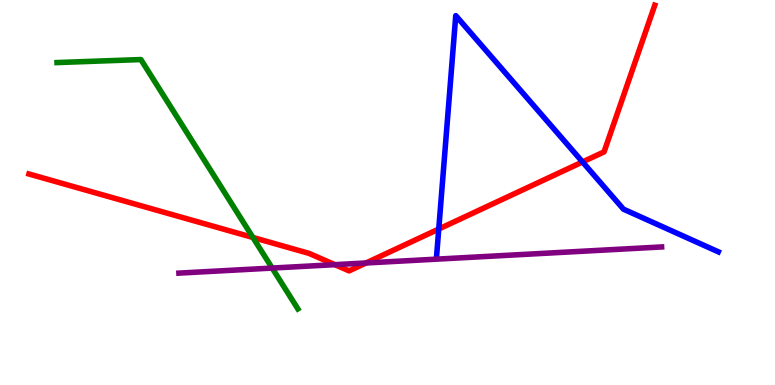[{'lines': ['blue', 'red'], 'intersections': [{'x': 5.66, 'y': 4.05}, {'x': 7.52, 'y': 5.79}]}, {'lines': ['green', 'red'], 'intersections': [{'x': 3.26, 'y': 3.83}]}, {'lines': ['purple', 'red'], 'intersections': [{'x': 4.32, 'y': 3.13}, {'x': 4.72, 'y': 3.17}]}, {'lines': ['blue', 'green'], 'intersections': []}, {'lines': ['blue', 'purple'], 'intersections': []}, {'lines': ['green', 'purple'], 'intersections': [{'x': 3.51, 'y': 3.04}]}]